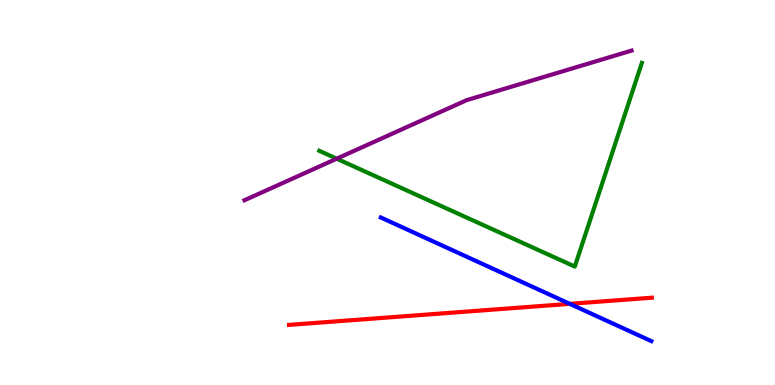[{'lines': ['blue', 'red'], 'intersections': [{'x': 7.35, 'y': 2.11}]}, {'lines': ['green', 'red'], 'intersections': []}, {'lines': ['purple', 'red'], 'intersections': []}, {'lines': ['blue', 'green'], 'intersections': []}, {'lines': ['blue', 'purple'], 'intersections': []}, {'lines': ['green', 'purple'], 'intersections': [{'x': 4.34, 'y': 5.88}]}]